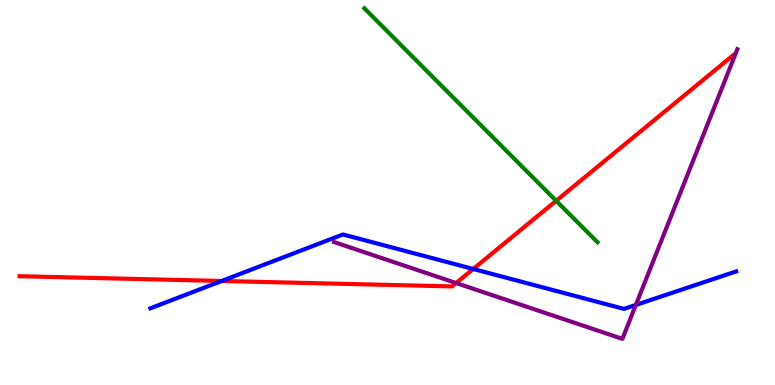[{'lines': ['blue', 'red'], 'intersections': [{'x': 2.86, 'y': 2.7}, {'x': 6.11, 'y': 3.01}]}, {'lines': ['green', 'red'], 'intersections': [{'x': 7.18, 'y': 4.78}]}, {'lines': ['purple', 'red'], 'intersections': [{'x': 5.89, 'y': 2.65}]}, {'lines': ['blue', 'green'], 'intersections': []}, {'lines': ['blue', 'purple'], 'intersections': [{'x': 8.2, 'y': 2.08}]}, {'lines': ['green', 'purple'], 'intersections': []}]